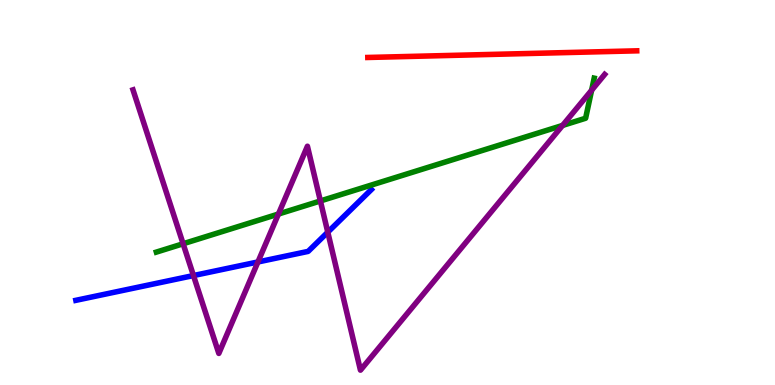[{'lines': ['blue', 'red'], 'intersections': []}, {'lines': ['green', 'red'], 'intersections': []}, {'lines': ['purple', 'red'], 'intersections': []}, {'lines': ['blue', 'green'], 'intersections': []}, {'lines': ['blue', 'purple'], 'intersections': [{'x': 2.5, 'y': 2.84}, {'x': 3.33, 'y': 3.2}, {'x': 4.23, 'y': 3.97}]}, {'lines': ['green', 'purple'], 'intersections': [{'x': 2.36, 'y': 3.67}, {'x': 3.59, 'y': 4.44}, {'x': 4.13, 'y': 4.78}, {'x': 7.26, 'y': 6.74}, {'x': 7.63, 'y': 7.66}]}]